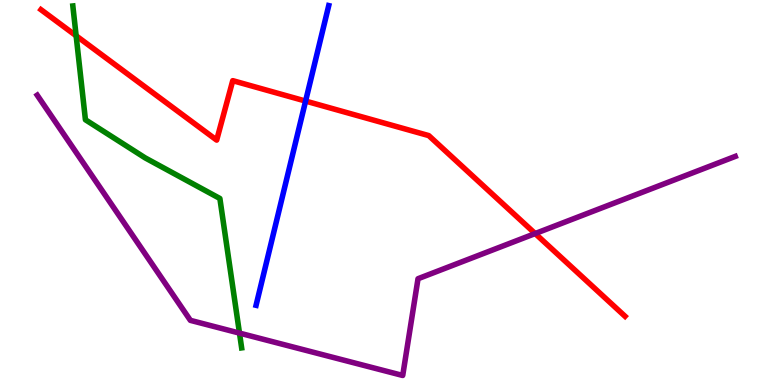[{'lines': ['blue', 'red'], 'intersections': [{'x': 3.94, 'y': 7.37}]}, {'lines': ['green', 'red'], 'intersections': [{'x': 0.982, 'y': 9.07}]}, {'lines': ['purple', 'red'], 'intersections': [{'x': 6.91, 'y': 3.93}]}, {'lines': ['blue', 'green'], 'intersections': []}, {'lines': ['blue', 'purple'], 'intersections': []}, {'lines': ['green', 'purple'], 'intersections': [{'x': 3.09, 'y': 1.35}]}]